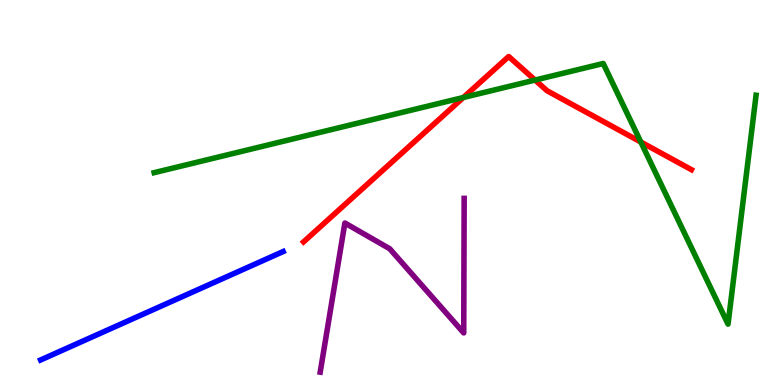[{'lines': ['blue', 'red'], 'intersections': []}, {'lines': ['green', 'red'], 'intersections': [{'x': 5.98, 'y': 7.47}, {'x': 6.9, 'y': 7.92}, {'x': 8.27, 'y': 6.31}]}, {'lines': ['purple', 'red'], 'intersections': []}, {'lines': ['blue', 'green'], 'intersections': []}, {'lines': ['blue', 'purple'], 'intersections': []}, {'lines': ['green', 'purple'], 'intersections': []}]